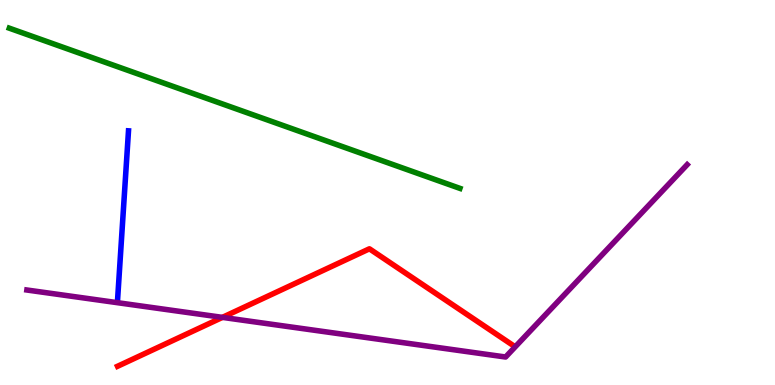[{'lines': ['blue', 'red'], 'intersections': []}, {'lines': ['green', 'red'], 'intersections': []}, {'lines': ['purple', 'red'], 'intersections': [{'x': 2.87, 'y': 1.76}]}, {'lines': ['blue', 'green'], 'intersections': []}, {'lines': ['blue', 'purple'], 'intersections': []}, {'lines': ['green', 'purple'], 'intersections': []}]